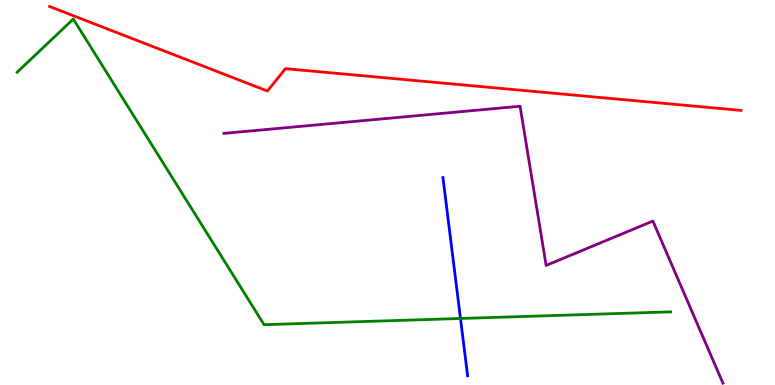[{'lines': ['blue', 'red'], 'intersections': []}, {'lines': ['green', 'red'], 'intersections': []}, {'lines': ['purple', 'red'], 'intersections': []}, {'lines': ['blue', 'green'], 'intersections': [{'x': 5.94, 'y': 1.73}]}, {'lines': ['blue', 'purple'], 'intersections': []}, {'lines': ['green', 'purple'], 'intersections': []}]